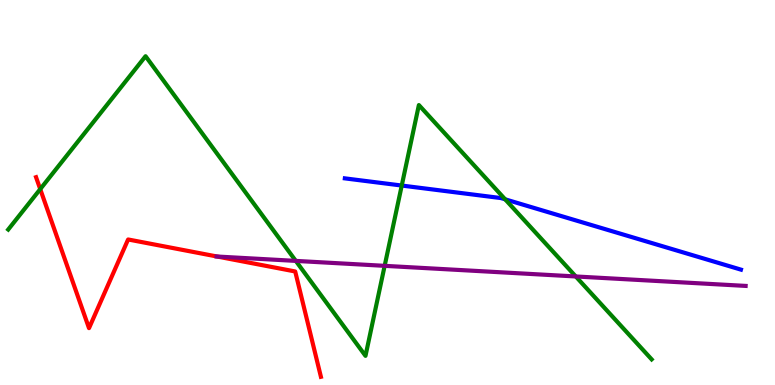[{'lines': ['blue', 'red'], 'intersections': []}, {'lines': ['green', 'red'], 'intersections': [{'x': 0.519, 'y': 5.09}]}, {'lines': ['purple', 'red'], 'intersections': [{'x': 2.8, 'y': 3.34}]}, {'lines': ['blue', 'green'], 'intersections': [{'x': 5.18, 'y': 5.18}, {'x': 6.52, 'y': 4.82}]}, {'lines': ['blue', 'purple'], 'intersections': []}, {'lines': ['green', 'purple'], 'intersections': [{'x': 3.82, 'y': 3.22}, {'x': 4.96, 'y': 3.1}, {'x': 7.43, 'y': 2.82}]}]